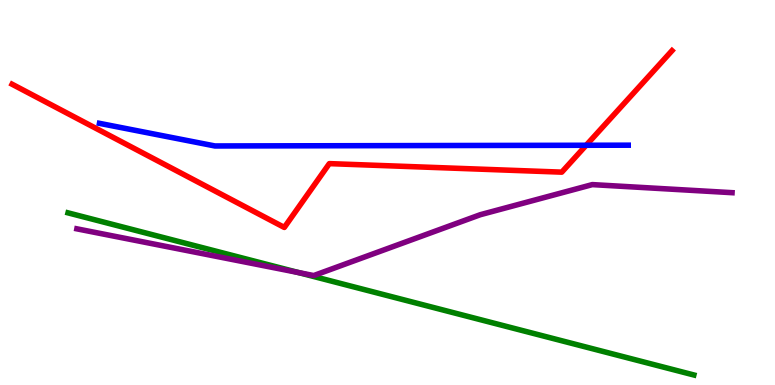[{'lines': ['blue', 'red'], 'intersections': [{'x': 7.56, 'y': 6.23}]}, {'lines': ['green', 'red'], 'intersections': []}, {'lines': ['purple', 'red'], 'intersections': []}, {'lines': ['blue', 'green'], 'intersections': []}, {'lines': ['blue', 'purple'], 'intersections': []}, {'lines': ['green', 'purple'], 'intersections': [{'x': 3.85, 'y': 2.92}]}]